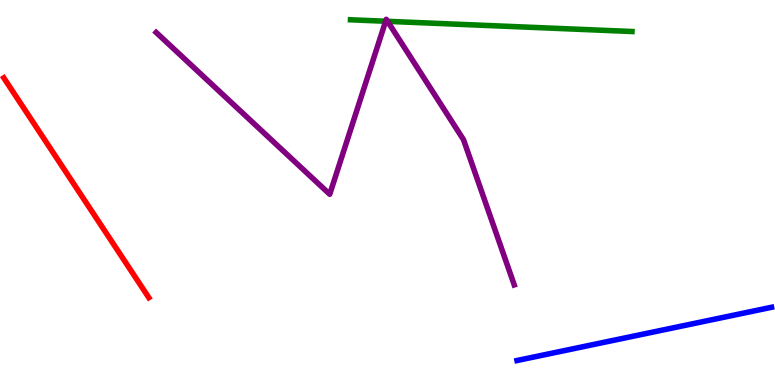[{'lines': ['blue', 'red'], 'intersections': []}, {'lines': ['green', 'red'], 'intersections': []}, {'lines': ['purple', 'red'], 'intersections': []}, {'lines': ['blue', 'green'], 'intersections': []}, {'lines': ['blue', 'purple'], 'intersections': []}, {'lines': ['green', 'purple'], 'intersections': [{'x': 4.98, 'y': 9.45}, {'x': 5.0, 'y': 9.45}]}]